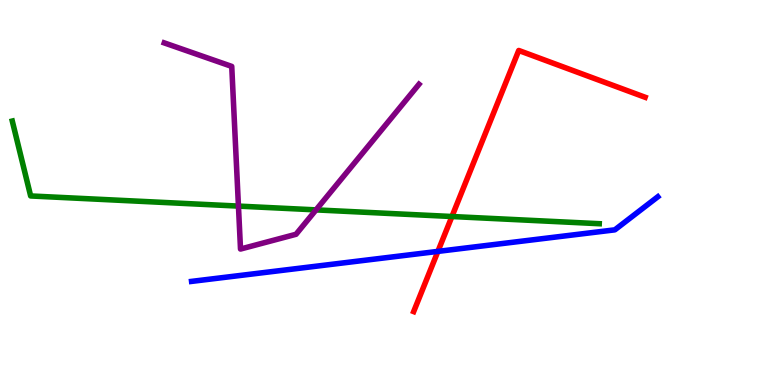[{'lines': ['blue', 'red'], 'intersections': [{'x': 5.65, 'y': 3.47}]}, {'lines': ['green', 'red'], 'intersections': [{'x': 5.83, 'y': 4.38}]}, {'lines': ['purple', 'red'], 'intersections': []}, {'lines': ['blue', 'green'], 'intersections': []}, {'lines': ['blue', 'purple'], 'intersections': []}, {'lines': ['green', 'purple'], 'intersections': [{'x': 3.08, 'y': 4.65}, {'x': 4.08, 'y': 4.55}]}]